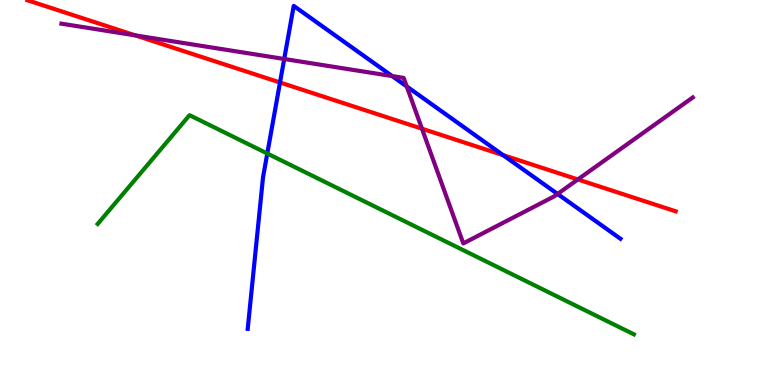[{'lines': ['blue', 'red'], 'intersections': [{'x': 3.61, 'y': 7.86}, {'x': 6.49, 'y': 5.97}]}, {'lines': ['green', 'red'], 'intersections': []}, {'lines': ['purple', 'red'], 'intersections': [{'x': 1.75, 'y': 9.08}, {'x': 5.44, 'y': 6.66}, {'x': 7.46, 'y': 5.34}]}, {'lines': ['blue', 'green'], 'intersections': [{'x': 3.45, 'y': 6.01}]}, {'lines': ['blue', 'purple'], 'intersections': [{'x': 3.67, 'y': 8.47}, {'x': 5.06, 'y': 8.02}, {'x': 5.25, 'y': 7.75}, {'x': 7.19, 'y': 4.96}]}, {'lines': ['green', 'purple'], 'intersections': []}]